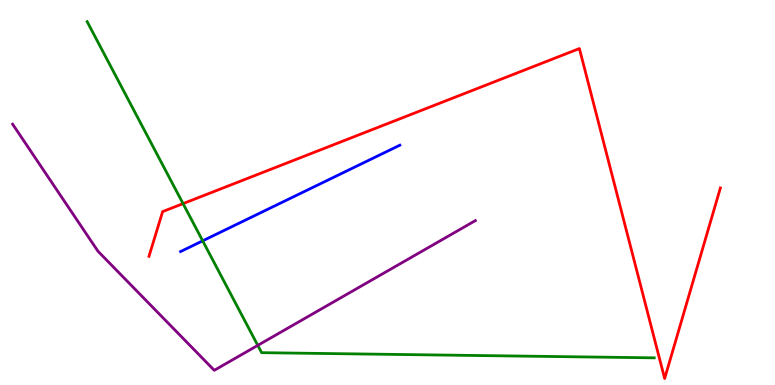[{'lines': ['blue', 'red'], 'intersections': []}, {'lines': ['green', 'red'], 'intersections': [{'x': 2.36, 'y': 4.71}]}, {'lines': ['purple', 'red'], 'intersections': []}, {'lines': ['blue', 'green'], 'intersections': [{'x': 2.62, 'y': 3.74}]}, {'lines': ['blue', 'purple'], 'intersections': []}, {'lines': ['green', 'purple'], 'intersections': [{'x': 3.33, 'y': 1.03}]}]